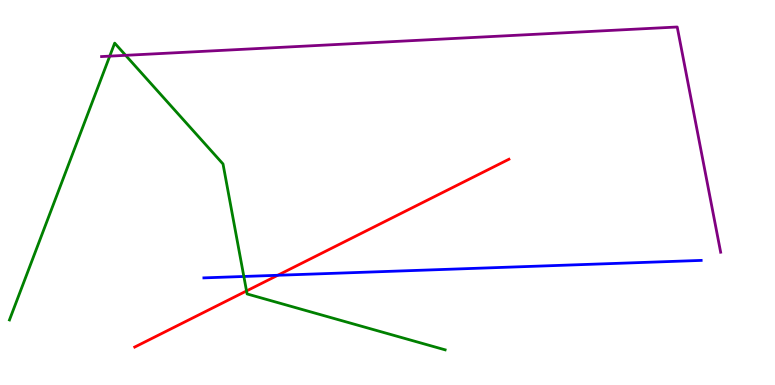[{'lines': ['blue', 'red'], 'intersections': [{'x': 3.58, 'y': 2.85}]}, {'lines': ['green', 'red'], 'intersections': [{'x': 3.18, 'y': 2.44}]}, {'lines': ['purple', 'red'], 'intersections': []}, {'lines': ['blue', 'green'], 'intersections': [{'x': 3.15, 'y': 2.82}]}, {'lines': ['blue', 'purple'], 'intersections': []}, {'lines': ['green', 'purple'], 'intersections': [{'x': 1.42, 'y': 8.54}, {'x': 1.62, 'y': 8.56}]}]